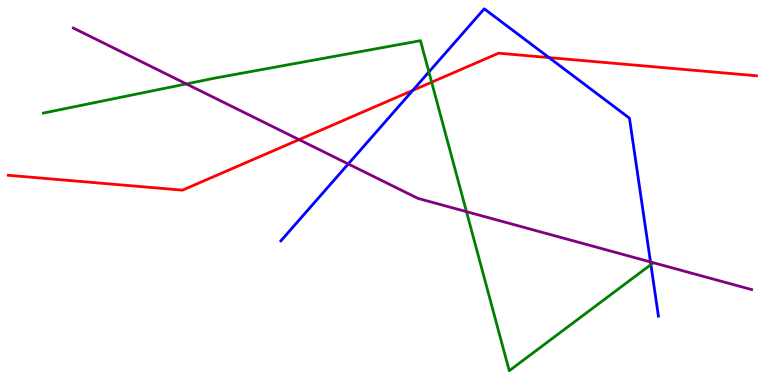[{'lines': ['blue', 'red'], 'intersections': [{'x': 5.33, 'y': 7.65}, {'x': 7.08, 'y': 8.5}]}, {'lines': ['green', 'red'], 'intersections': [{'x': 5.57, 'y': 7.87}]}, {'lines': ['purple', 'red'], 'intersections': [{'x': 3.86, 'y': 6.37}]}, {'lines': ['blue', 'green'], 'intersections': [{'x': 5.53, 'y': 8.13}, {'x': 8.4, 'y': 3.13}]}, {'lines': ['blue', 'purple'], 'intersections': [{'x': 4.49, 'y': 5.74}, {'x': 8.39, 'y': 3.2}]}, {'lines': ['green', 'purple'], 'intersections': [{'x': 2.4, 'y': 7.82}, {'x': 6.02, 'y': 4.5}]}]